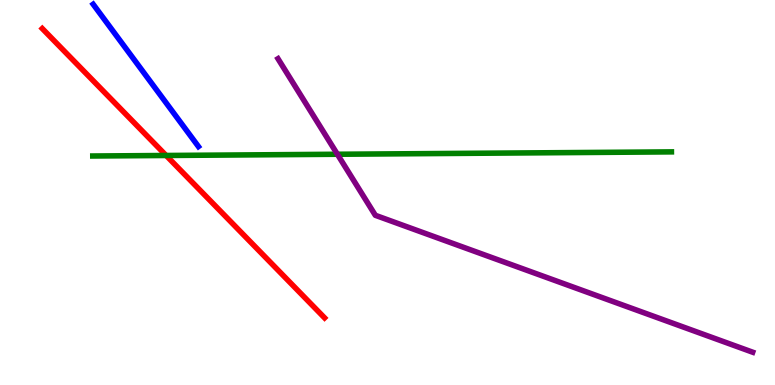[{'lines': ['blue', 'red'], 'intersections': []}, {'lines': ['green', 'red'], 'intersections': [{'x': 2.14, 'y': 5.96}]}, {'lines': ['purple', 'red'], 'intersections': []}, {'lines': ['blue', 'green'], 'intersections': []}, {'lines': ['blue', 'purple'], 'intersections': []}, {'lines': ['green', 'purple'], 'intersections': [{'x': 4.35, 'y': 5.99}]}]